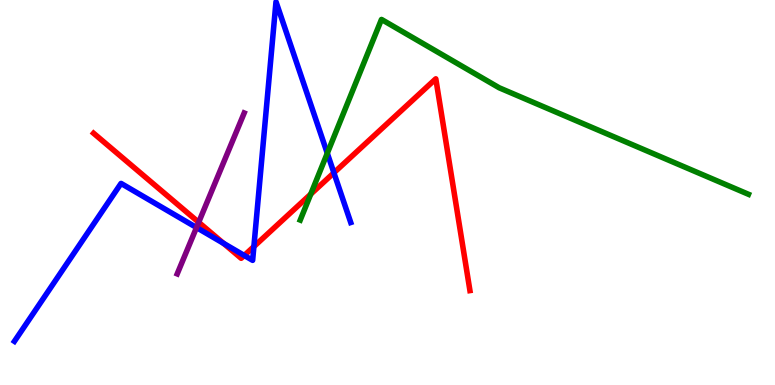[{'lines': ['blue', 'red'], 'intersections': [{'x': 2.88, 'y': 3.68}, {'x': 3.15, 'y': 3.36}, {'x': 3.28, 'y': 3.6}, {'x': 4.31, 'y': 5.51}]}, {'lines': ['green', 'red'], 'intersections': [{'x': 4.01, 'y': 4.96}]}, {'lines': ['purple', 'red'], 'intersections': [{'x': 2.56, 'y': 4.23}]}, {'lines': ['blue', 'green'], 'intersections': [{'x': 4.22, 'y': 6.02}]}, {'lines': ['blue', 'purple'], 'intersections': [{'x': 2.54, 'y': 4.09}]}, {'lines': ['green', 'purple'], 'intersections': []}]